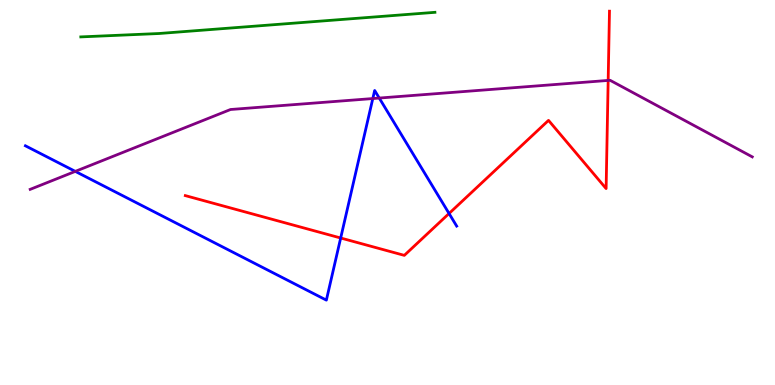[{'lines': ['blue', 'red'], 'intersections': [{'x': 4.4, 'y': 3.82}, {'x': 5.79, 'y': 4.45}]}, {'lines': ['green', 'red'], 'intersections': []}, {'lines': ['purple', 'red'], 'intersections': [{'x': 7.85, 'y': 7.91}]}, {'lines': ['blue', 'green'], 'intersections': []}, {'lines': ['blue', 'purple'], 'intersections': [{'x': 0.972, 'y': 5.55}, {'x': 4.81, 'y': 7.44}, {'x': 4.89, 'y': 7.45}]}, {'lines': ['green', 'purple'], 'intersections': []}]